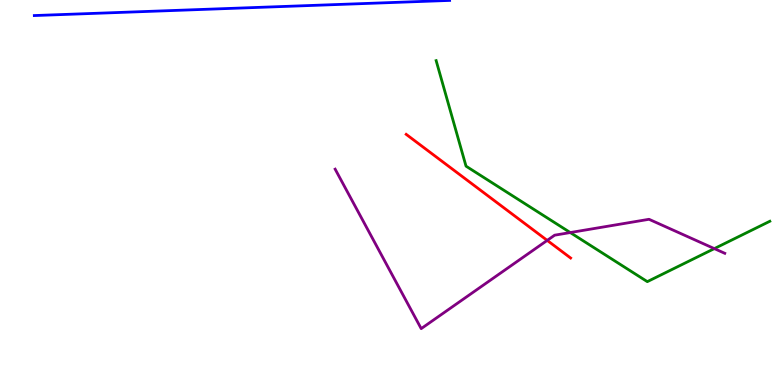[{'lines': ['blue', 'red'], 'intersections': []}, {'lines': ['green', 'red'], 'intersections': []}, {'lines': ['purple', 'red'], 'intersections': [{'x': 7.06, 'y': 3.76}]}, {'lines': ['blue', 'green'], 'intersections': []}, {'lines': ['blue', 'purple'], 'intersections': []}, {'lines': ['green', 'purple'], 'intersections': [{'x': 7.36, 'y': 3.96}, {'x': 9.22, 'y': 3.54}]}]